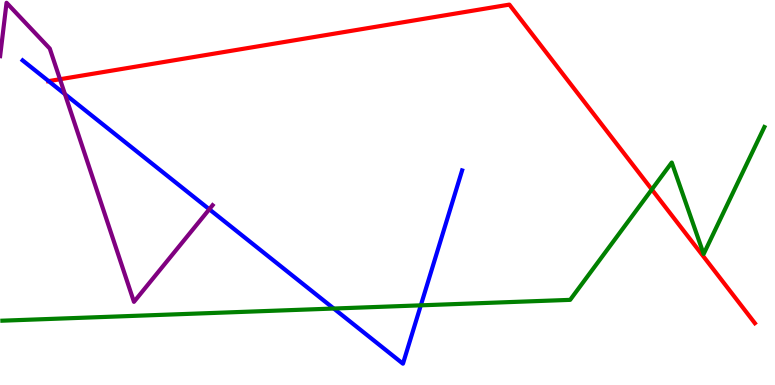[{'lines': ['blue', 'red'], 'intersections': [{'x': 0.627, 'y': 7.89}]}, {'lines': ['green', 'red'], 'intersections': [{'x': 8.41, 'y': 5.08}]}, {'lines': ['purple', 'red'], 'intersections': [{'x': 0.774, 'y': 7.94}]}, {'lines': ['blue', 'green'], 'intersections': [{'x': 4.31, 'y': 1.99}, {'x': 5.43, 'y': 2.07}]}, {'lines': ['blue', 'purple'], 'intersections': [{'x': 0.838, 'y': 7.56}, {'x': 2.7, 'y': 4.56}]}, {'lines': ['green', 'purple'], 'intersections': []}]